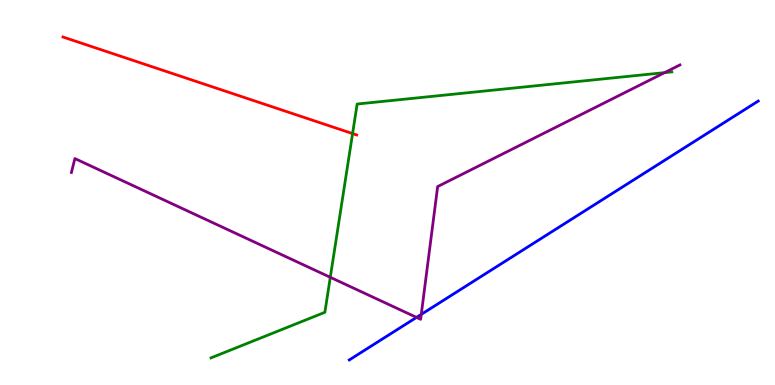[{'lines': ['blue', 'red'], 'intersections': []}, {'lines': ['green', 'red'], 'intersections': [{'x': 4.55, 'y': 6.53}]}, {'lines': ['purple', 'red'], 'intersections': []}, {'lines': ['blue', 'green'], 'intersections': []}, {'lines': ['blue', 'purple'], 'intersections': [{'x': 5.37, 'y': 1.76}, {'x': 5.44, 'y': 1.83}]}, {'lines': ['green', 'purple'], 'intersections': [{'x': 4.26, 'y': 2.8}, {'x': 8.58, 'y': 8.11}]}]